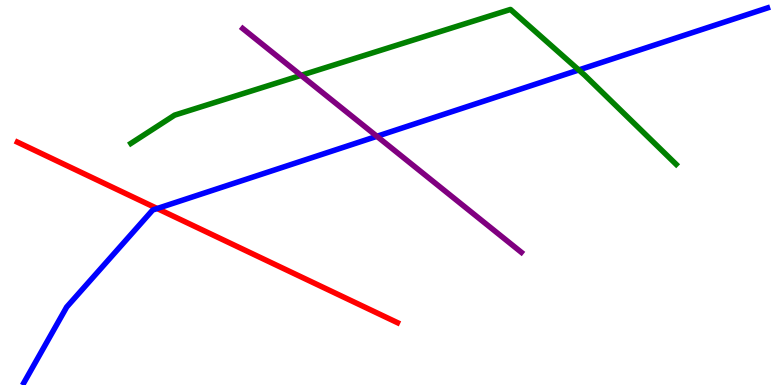[{'lines': ['blue', 'red'], 'intersections': [{'x': 2.03, 'y': 4.58}]}, {'lines': ['green', 'red'], 'intersections': []}, {'lines': ['purple', 'red'], 'intersections': []}, {'lines': ['blue', 'green'], 'intersections': [{'x': 7.47, 'y': 8.18}]}, {'lines': ['blue', 'purple'], 'intersections': [{'x': 4.86, 'y': 6.46}]}, {'lines': ['green', 'purple'], 'intersections': [{'x': 3.88, 'y': 8.04}]}]